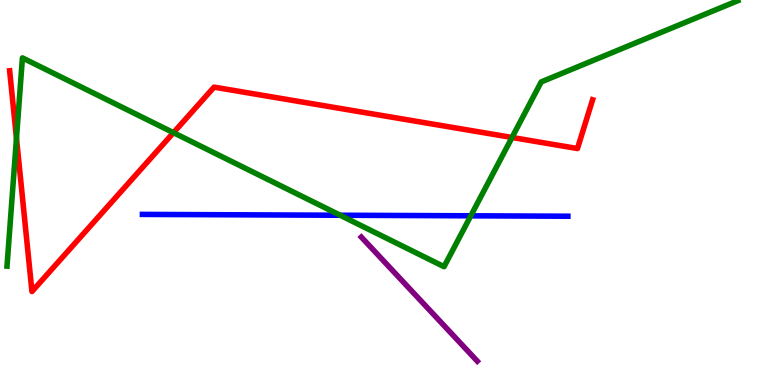[{'lines': ['blue', 'red'], 'intersections': []}, {'lines': ['green', 'red'], 'intersections': [{'x': 0.213, 'y': 6.41}, {'x': 2.24, 'y': 6.55}, {'x': 6.61, 'y': 6.43}]}, {'lines': ['purple', 'red'], 'intersections': []}, {'lines': ['blue', 'green'], 'intersections': [{'x': 4.39, 'y': 4.41}, {'x': 6.07, 'y': 4.39}]}, {'lines': ['blue', 'purple'], 'intersections': []}, {'lines': ['green', 'purple'], 'intersections': []}]